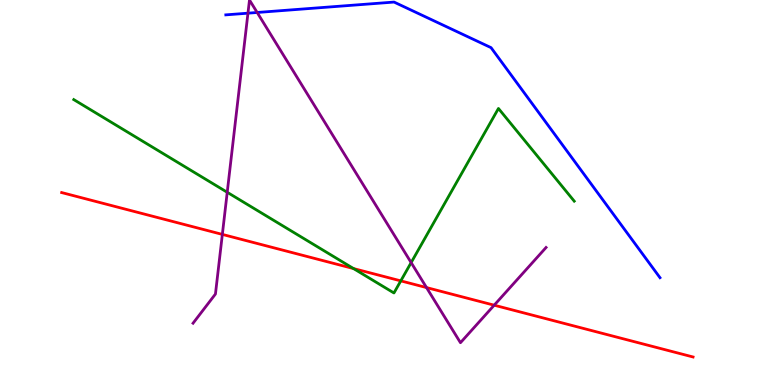[{'lines': ['blue', 'red'], 'intersections': []}, {'lines': ['green', 'red'], 'intersections': [{'x': 4.56, 'y': 3.02}, {'x': 5.17, 'y': 2.7}]}, {'lines': ['purple', 'red'], 'intersections': [{'x': 2.87, 'y': 3.91}, {'x': 5.5, 'y': 2.53}, {'x': 6.38, 'y': 2.07}]}, {'lines': ['blue', 'green'], 'intersections': []}, {'lines': ['blue', 'purple'], 'intersections': [{'x': 3.2, 'y': 9.66}, {'x': 3.32, 'y': 9.68}]}, {'lines': ['green', 'purple'], 'intersections': [{'x': 2.93, 'y': 5.01}, {'x': 5.31, 'y': 3.18}]}]